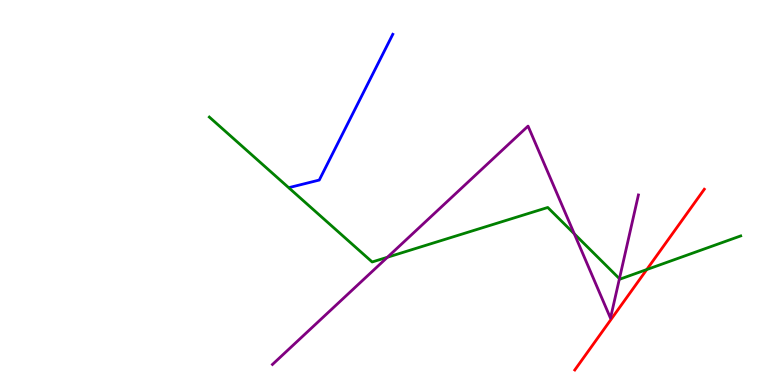[{'lines': ['blue', 'red'], 'intersections': []}, {'lines': ['green', 'red'], 'intersections': [{'x': 8.35, 'y': 3.0}]}, {'lines': ['purple', 'red'], 'intersections': []}, {'lines': ['blue', 'green'], 'intersections': []}, {'lines': ['blue', 'purple'], 'intersections': []}, {'lines': ['green', 'purple'], 'intersections': [{'x': 5.0, 'y': 3.32}, {'x': 7.41, 'y': 3.93}, {'x': 7.99, 'y': 2.76}]}]